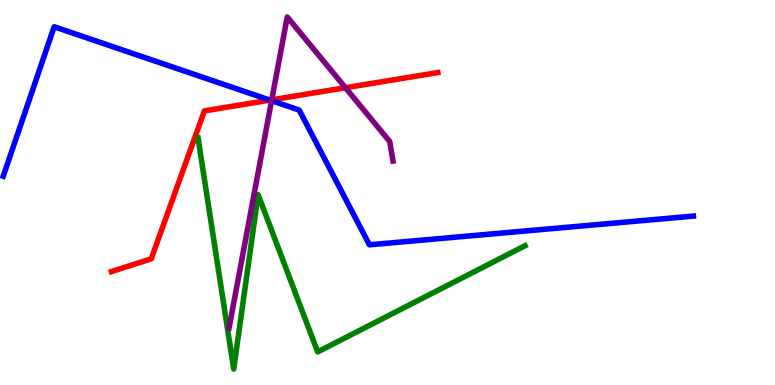[{'lines': ['blue', 'red'], 'intersections': [{'x': 3.48, 'y': 7.4}]}, {'lines': ['green', 'red'], 'intersections': []}, {'lines': ['purple', 'red'], 'intersections': [{'x': 3.51, 'y': 7.41}, {'x': 4.46, 'y': 7.72}]}, {'lines': ['blue', 'green'], 'intersections': []}, {'lines': ['blue', 'purple'], 'intersections': [{'x': 3.5, 'y': 7.38}]}, {'lines': ['green', 'purple'], 'intersections': []}]